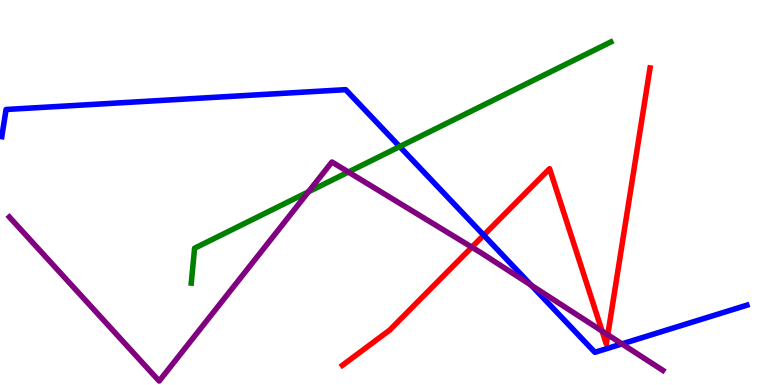[{'lines': ['blue', 'red'], 'intersections': [{'x': 6.24, 'y': 3.89}]}, {'lines': ['green', 'red'], 'intersections': []}, {'lines': ['purple', 'red'], 'intersections': [{'x': 6.09, 'y': 3.58}, {'x': 7.77, 'y': 1.4}, {'x': 7.84, 'y': 1.31}]}, {'lines': ['blue', 'green'], 'intersections': [{'x': 5.16, 'y': 6.19}]}, {'lines': ['blue', 'purple'], 'intersections': [{'x': 6.85, 'y': 2.59}, {'x': 8.03, 'y': 1.07}]}, {'lines': ['green', 'purple'], 'intersections': [{'x': 3.98, 'y': 5.02}, {'x': 4.5, 'y': 5.53}]}]